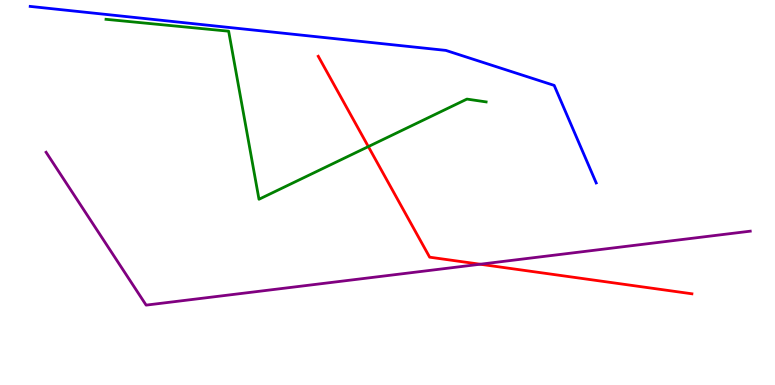[{'lines': ['blue', 'red'], 'intersections': []}, {'lines': ['green', 'red'], 'intersections': [{'x': 4.75, 'y': 6.19}]}, {'lines': ['purple', 'red'], 'intersections': [{'x': 6.2, 'y': 3.14}]}, {'lines': ['blue', 'green'], 'intersections': []}, {'lines': ['blue', 'purple'], 'intersections': []}, {'lines': ['green', 'purple'], 'intersections': []}]